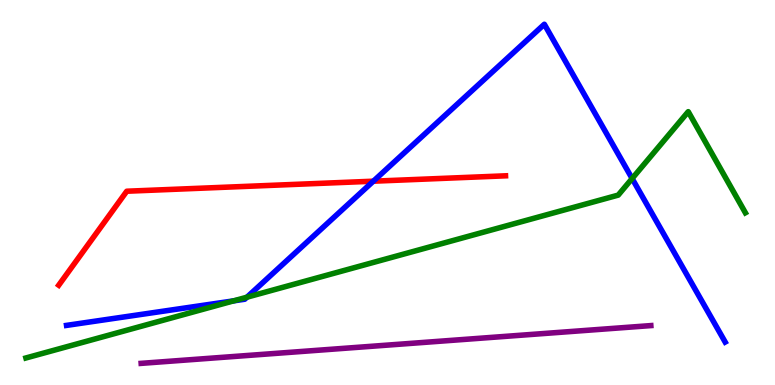[{'lines': ['blue', 'red'], 'intersections': [{'x': 4.82, 'y': 5.29}]}, {'lines': ['green', 'red'], 'intersections': []}, {'lines': ['purple', 'red'], 'intersections': []}, {'lines': ['blue', 'green'], 'intersections': [{'x': 3.01, 'y': 2.19}, {'x': 3.19, 'y': 2.28}, {'x': 8.16, 'y': 5.36}]}, {'lines': ['blue', 'purple'], 'intersections': []}, {'lines': ['green', 'purple'], 'intersections': []}]